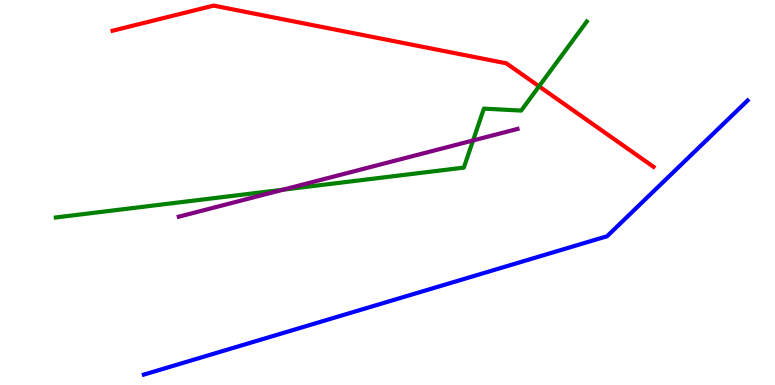[{'lines': ['blue', 'red'], 'intersections': []}, {'lines': ['green', 'red'], 'intersections': [{'x': 6.96, 'y': 7.76}]}, {'lines': ['purple', 'red'], 'intersections': []}, {'lines': ['blue', 'green'], 'intersections': []}, {'lines': ['blue', 'purple'], 'intersections': []}, {'lines': ['green', 'purple'], 'intersections': [{'x': 3.65, 'y': 5.07}, {'x': 6.1, 'y': 6.35}]}]